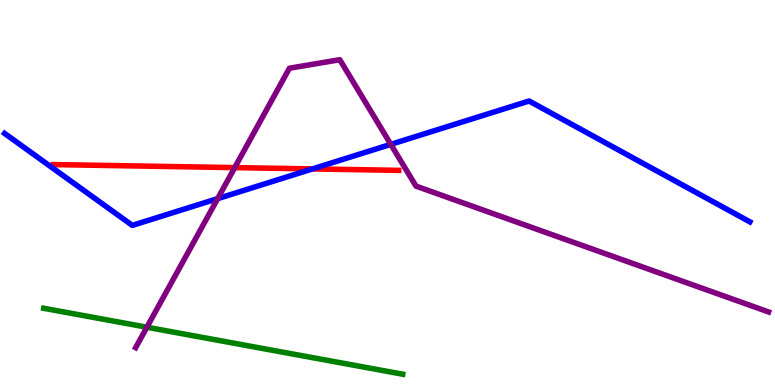[{'lines': ['blue', 'red'], 'intersections': [{'x': 4.03, 'y': 5.61}]}, {'lines': ['green', 'red'], 'intersections': []}, {'lines': ['purple', 'red'], 'intersections': [{'x': 3.03, 'y': 5.65}]}, {'lines': ['blue', 'green'], 'intersections': []}, {'lines': ['blue', 'purple'], 'intersections': [{'x': 2.81, 'y': 4.84}, {'x': 5.04, 'y': 6.25}]}, {'lines': ['green', 'purple'], 'intersections': [{'x': 1.9, 'y': 1.5}]}]